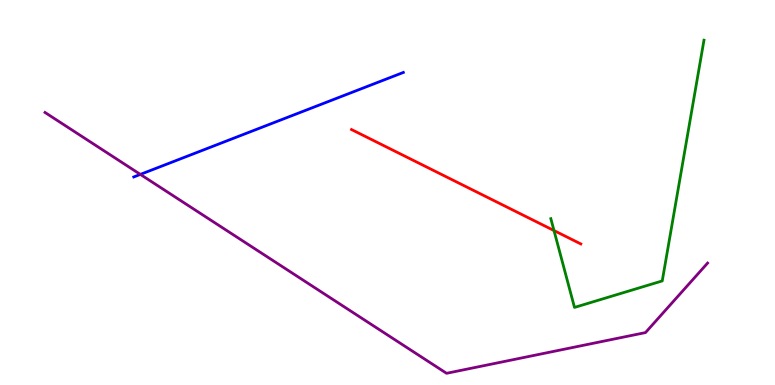[{'lines': ['blue', 'red'], 'intersections': []}, {'lines': ['green', 'red'], 'intersections': [{'x': 7.15, 'y': 4.01}]}, {'lines': ['purple', 'red'], 'intersections': []}, {'lines': ['blue', 'green'], 'intersections': []}, {'lines': ['blue', 'purple'], 'intersections': [{'x': 1.81, 'y': 5.47}]}, {'lines': ['green', 'purple'], 'intersections': []}]